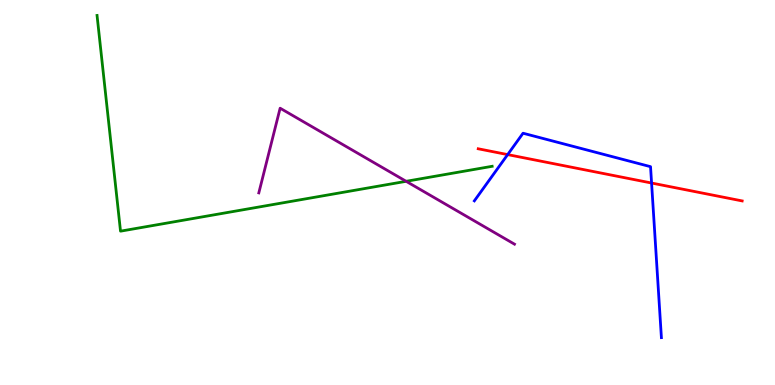[{'lines': ['blue', 'red'], 'intersections': [{'x': 6.55, 'y': 5.98}, {'x': 8.41, 'y': 5.25}]}, {'lines': ['green', 'red'], 'intersections': []}, {'lines': ['purple', 'red'], 'intersections': []}, {'lines': ['blue', 'green'], 'intersections': []}, {'lines': ['blue', 'purple'], 'intersections': []}, {'lines': ['green', 'purple'], 'intersections': [{'x': 5.24, 'y': 5.29}]}]